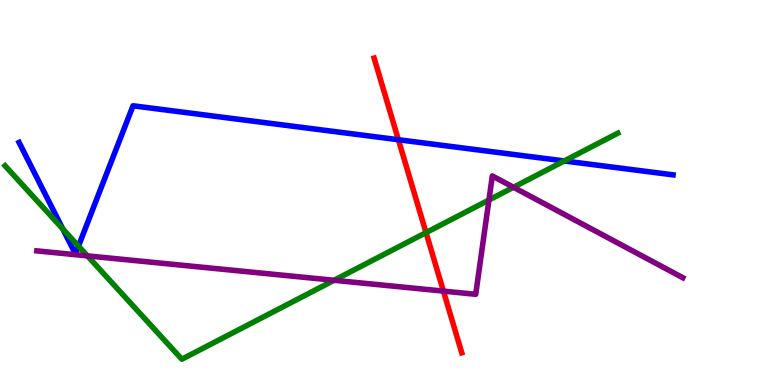[{'lines': ['blue', 'red'], 'intersections': [{'x': 5.14, 'y': 6.37}]}, {'lines': ['green', 'red'], 'intersections': [{'x': 5.5, 'y': 3.96}]}, {'lines': ['purple', 'red'], 'intersections': [{'x': 5.72, 'y': 2.44}]}, {'lines': ['blue', 'green'], 'intersections': [{'x': 0.81, 'y': 4.05}, {'x': 1.01, 'y': 3.61}, {'x': 7.28, 'y': 5.82}]}, {'lines': ['blue', 'purple'], 'intersections': []}, {'lines': ['green', 'purple'], 'intersections': [{'x': 1.13, 'y': 3.35}, {'x': 4.31, 'y': 2.72}, {'x': 6.31, 'y': 4.81}, {'x': 6.63, 'y': 5.14}]}]